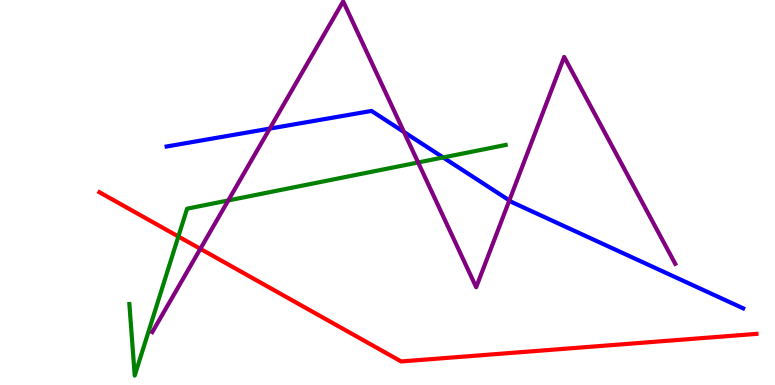[{'lines': ['blue', 'red'], 'intersections': []}, {'lines': ['green', 'red'], 'intersections': [{'x': 2.3, 'y': 3.86}]}, {'lines': ['purple', 'red'], 'intersections': [{'x': 2.59, 'y': 3.54}]}, {'lines': ['blue', 'green'], 'intersections': [{'x': 5.72, 'y': 5.91}]}, {'lines': ['blue', 'purple'], 'intersections': [{'x': 3.48, 'y': 6.66}, {'x': 5.21, 'y': 6.57}, {'x': 6.57, 'y': 4.79}]}, {'lines': ['green', 'purple'], 'intersections': [{'x': 2.95, 'y': 4.79}, {'x': 5.4, 'y': 5.78}]}]